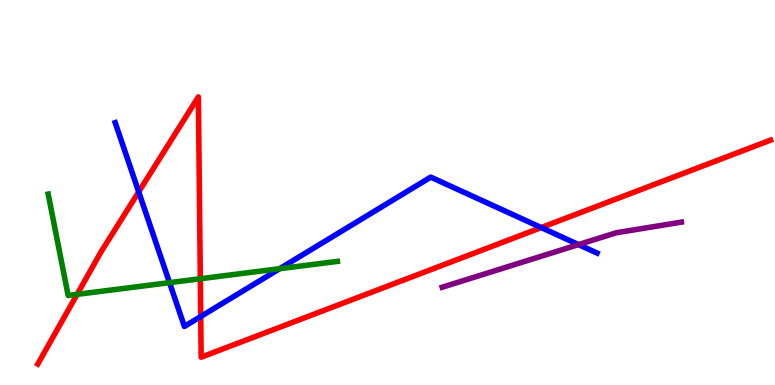[{'lines': ['blue', 'red'], 'intersections': [{'x': 1.79, 'y': 5.02}, {'x': 2.59, 'y': 1.78}, {'x': 6.98, 'y': 4.09}]}, {'lines': ['green', 'red'], 'intersections': [{'x': 0.995, 'y': 2.35}, {'x': 2.58, 'y': 2.76}]}, {'lines': ['purple', 'red'], 'intersections': []}, {'lines': ['blue', 'green'], 'intersections': [{'x': 2.19, 'y': 2.66}, {'x': 3.61, 'y': 3.02}]}, {'lines': ['blue', 'purple'], 'intersections': [{'x': 7.46, 'y': 3.65}]}, {'lines': ['green', 'purple'], 'intersections': []}]